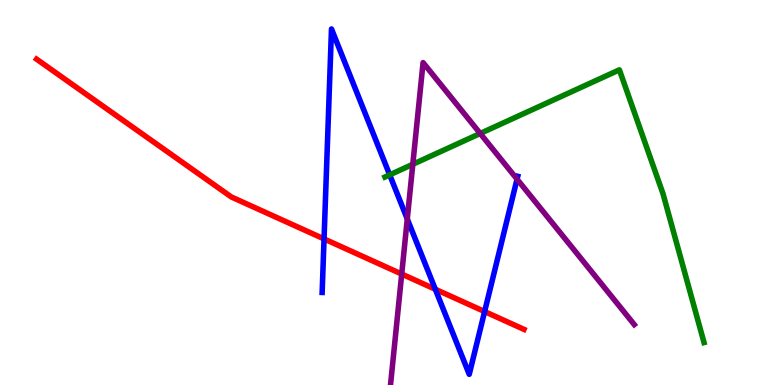[{'lines': ['blue', 'red'], 'intersections': [{'x': 4.18, 'y': 3.79}, {'x': 5.62, 'y': 2.49}, {'x': 6.25, 'y': 1.91}]}, {'lines': ['green', 'red'], 'intersections': []}, {'lines': ['purple', 'red'], 'intersections': [{'x': 5.18, 'y': 2.88}]}, {'lines': ['blue', 'green'], 'intersections': [{'x': 5.03, 'y': 5.46}]}, {'lines': ['blue', 'purple'], 'intersections': [{'x': 5.26, 'y': 4.31}, {'x': 6.67, 'y': 5.35}]}, {'lines': ['green', 'purple'], 'intersections': [{'x': 5.33, 'y': 5.73}, {'x': 6.2, 'y': 6.53}]}]